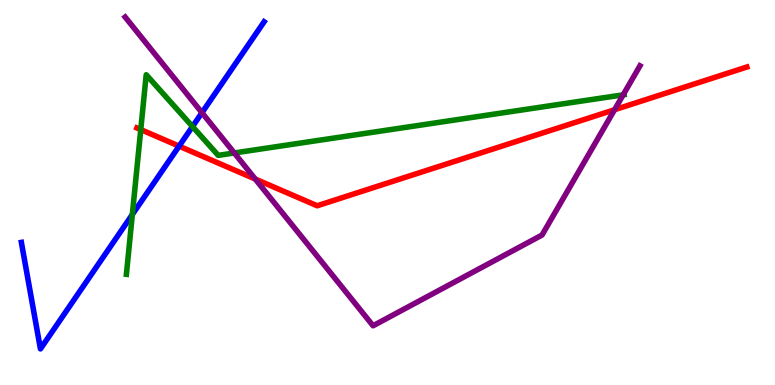[{'lines': ['blue', 'red'], 'intersections': [{'x': 2.31, 'y': 6.2}]}, {'lines': ['green', 'red'], 'intersections': [{'x': 1.82, 'y': 6.63}]}, {'lines': ['purple', 'red'], 'intersections': [{'x': 3.29, 'y': 5.35}, {'x': 7.93, 'y': 7.15}]}, {'lines': ['blue', 'green'], 'intersections': [{'x': 1.71, 'y': 4.43}, {'x': 2.48, 'y': 6.71}]}, {'lines': ['blue', 'purple'], 'intersections': [{'x': 2.61, 'y': 7.07}]}, {'lines': ['green', 'purple'], 'intersections': [{'x': 3.02, 'y': 6.03}, {'x': 8.04, 'y': 7.54}]}]